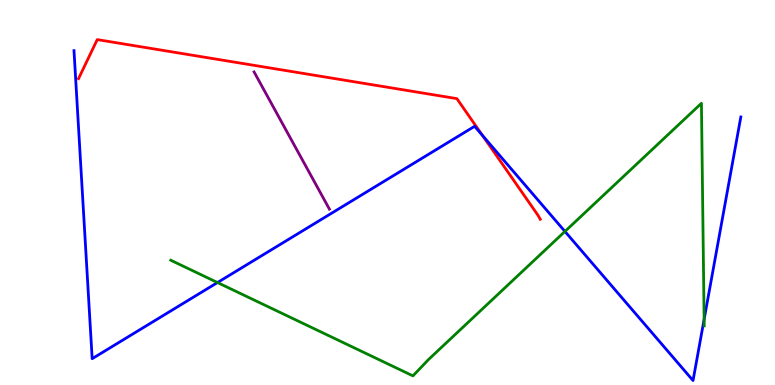[{'lines': ['blue', 'red'], 'intersections': [{'x': 6.23, 'y': 6.48}]}, {'lines': ['green', 'red'], 'intersections': []}, {'lines': ['purple', 'red'], 'intersections': []}, {'lines': ['blue', 'green'], 'intersections': [{'x': 2.81, 'y': 2.66}, {'x': 7.29, 'y': 3.99}, {'x': 9.09, 'y': 1.71}]}, {'lines': ['blue', 'purple'], 'intersections': []}, {'lines': ['green', 'purple'], 'intersections': []}]